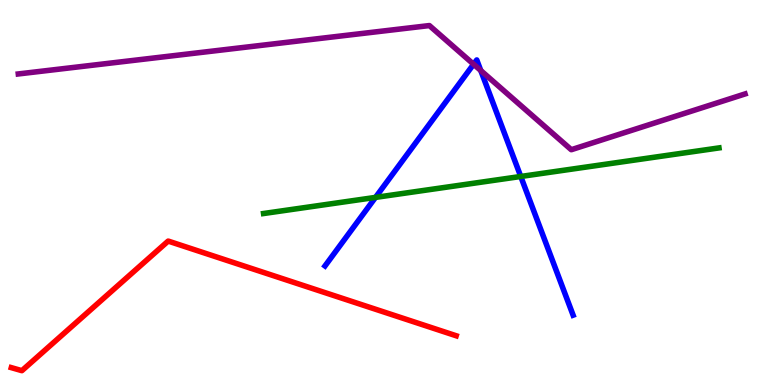[{'lines': ['blue', 'red'], 'intersections': []}, {'lines': ['green', 'red'], 'intersections': []}, {'lines': ['purple', 'red'], 'intersections': []}, {'lines': ['blue', 'green'], 'intersections': [{'x': 4.85, 'y': 4.87}, {'x': 6.72, 'y': 5.42}]}, {'lines': ['blue', 'purple'], 'intersections': [{'x': 6.11, 'y': 8.33}, {'x': 6.2, 'y': 8.17}]}, {'lines': ['green', 'purple'], 'intersections': []}]